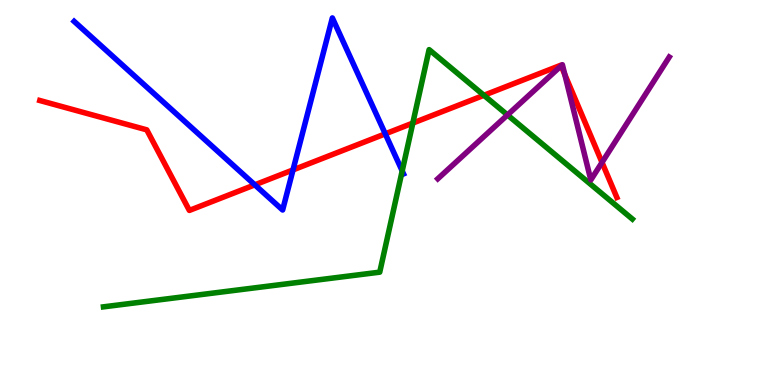[{'lines': ['blue', 'red'], 'intersections': [{'x': 3.29, 'y': 5.2}, {'x': 3.78, 'y': 5.59}, {'x': 4.97, 'y': 6.52}]}, {'lines': ['green', 'red'], 'intersections': [{'x': 5.33, 'y': 6.8}, {'x': 6.24, 'y': 7.52}]}, {'lines': ['purple', 'red'], 'intersections': [{'x': 7.24, 'y': 8.29}, {'x': 7.29, 'y': 8.06}, {'x': 7.77, 'y': 5.78}]}, {'lines': ['blue', 'green'], 'intersections': [{'x': 5.19, 'y': 5.56}]}, {'lines': ['blue', 'purple'], 'intersections': []}, {'lines': ['green', 'purple'], 'intersections': [{'x': 6.55, 'y': 7.01}]}]